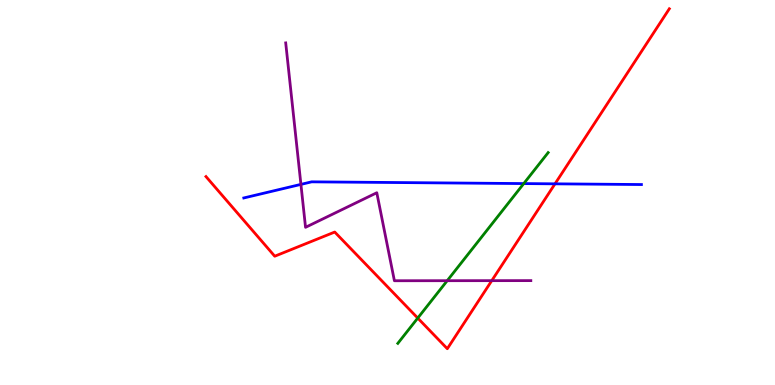[{'lines': ['blue', 'red'], 'intersections': [{'x': 7.16, 'y': 5.23}]}, {'lines': ['green', 'red'], 'intersections': [{'x': 5.39, 'y': 1.74}]}, {'lines': ['purple', 'red'], 'intersections': [{'x': 6.35, 'y': 2.71}]}, {'lines': ['blue', 'green'], 'intersections': [{'x': 6.76, 'y': 5.23}]}, {'lines': ['blue', 'purple'], 'intersections': [{'x': 3.88, 'y': 5.21}]}, {'lines': ['green', 'purple'], 'intersections': [{'x': 5.77, 'y': 2.71}]}]